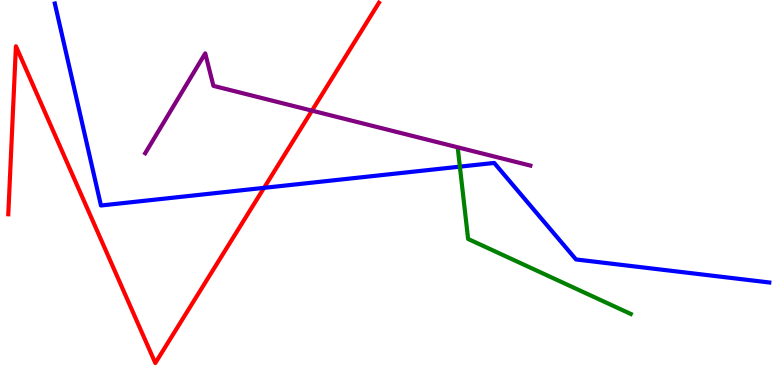[{'lines': ['blue', 'red'], 'intersections': [{'x': 3.41, 'y': 5.12}]}, {'lines': ['green', 'red'], 'intersections': []}, {'lines': ['purple', 'red'], 'intersections': [{'x': 4.03, 'y': 7.13}]}, {'lines': ['blue', 'green'], 'intersections': [{'x': 5.93, 'y': 5.67}]}, {'lines': ['blue', 'purple'], 'intersections': []}, {'lines': ['green', 'purple'], 'intersections': []}]